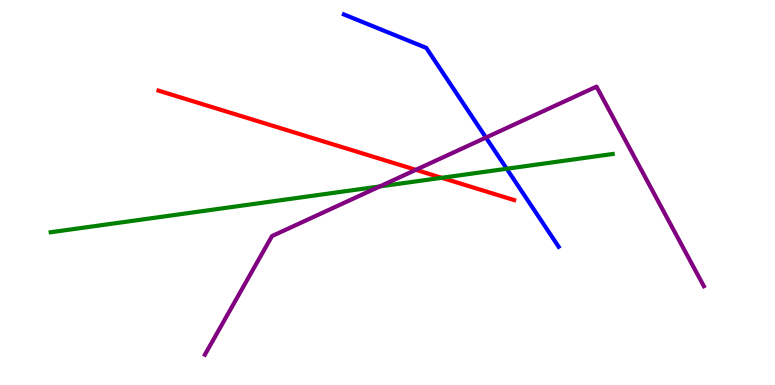[{'lines': ['blue', 'red'], 'intersections': []}, {'lines': ['green', 'red'], 'intersections': [{'x': 5.7, 'y': 5.38}]}, {'lines': ['purple', 'red'], 'intersections': [{'x': 5.37, 'y': 5.59}]}, {'lines': ['blue', 'green'], 'intersections': [{'x': 6.54, 'y': 5.62}]}, {'lines': ['blue', 'purple'], 'intersections': [{'x': 6.27, 'y': 6.43}]}, {'lines': ['green', 'purple'], 'intersections': [{'x': 4.9, 'y': 5.16}]}]